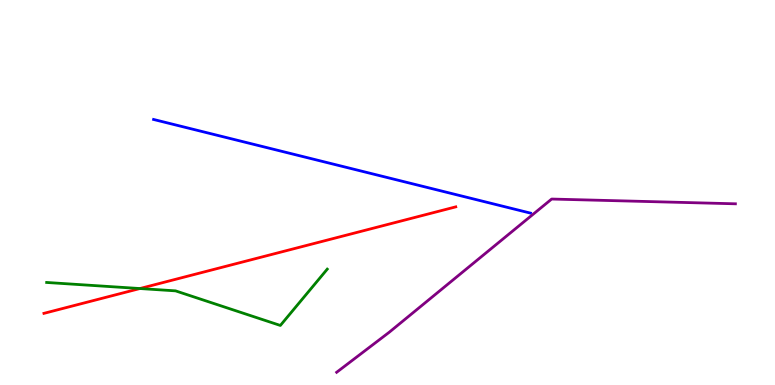[{'lines': ['blue', 'red'], 'intersections': []}, {'lines': ['green', 'red'], 'intersections': [{'x': 1.81, 'y': 2.51}]}, {'lines': ['purple', 'red'], 'intersections': []}, {'lines': ['blue', 'green'], 'intersections': []}, {'lines': ['blue', 'purple'], 'intersections': []}, {'lines': ['green', 'purple'], 'intersections': []}]